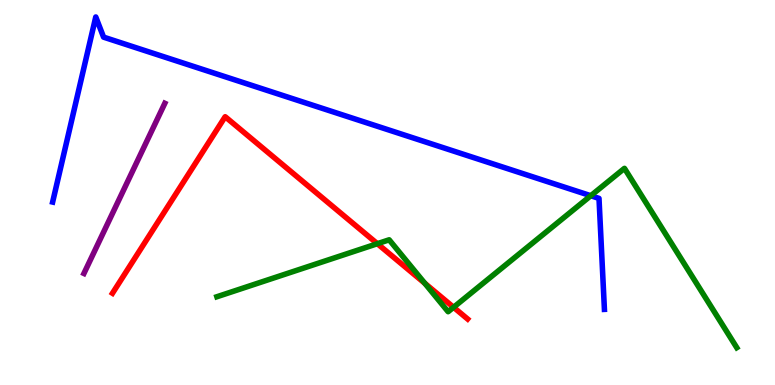[{'lines': ['blue', 'red'], 'intersections': []}, {'lines': ['green', 'red'], 'intersections': [{'x': 4.87, 'y': 3.67}, {'x': 5.48, 'y': 2.64}, {'x': 5.85, 'y': 2.02}]}, {'lines': ['purple', 'red'], 'intersections': []}, {'lines': ['blue', 'green'], 'intersections': [{'x': 7.62, 'y': 4.92}]}, {'lines': ['blue', 'purple'], 'intersections': []}, {'lines': ['green', 'purple'], 'intersections': []}]